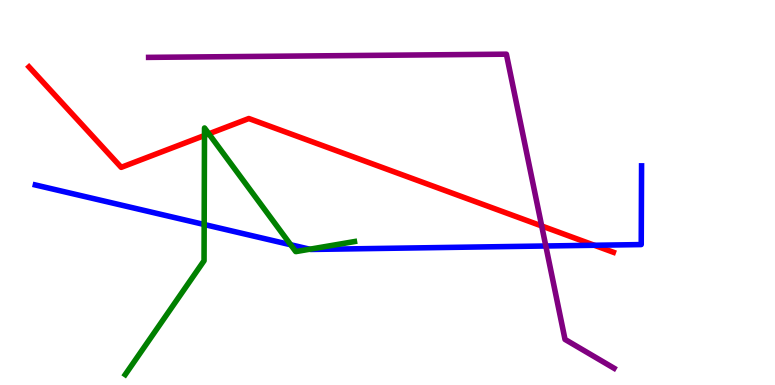[{'lines': ['blue', 'red'], 'intersections': [{'x': 7.67, 'y': 3.63}]}, {'lines': ['green', 'red'], 'intersections': [{'x': 2.64, 'y': 6.48}, {'x': 2.69, 'y': 6.52}]}, {'lines': ['purple', 'red'], 'intersections': [{'x': 6.99, 'y': 4.13}]}, {'lines': ['blue', 'green'], 'intersections': [{'x': 2.63, 'y': 4.17}, {'x': 3.75, 'y': 3.64}, {'x': 4.0, 'y': 3.53}]}, {'lines': ['blue', 'purple'], 'intersections': [{'x': 7.04, 'y': 3.61}]}, {'lines': ['green', 'purple'], 'intersections': []}]